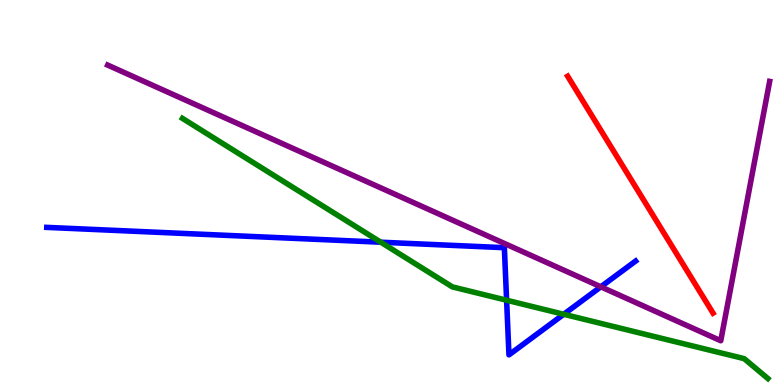[{'lines': ['blue', 'red'], 'intersections': []}, {'lines': ['green', 'red'], 'intersections': []}, {'lines': ['purple', 'red'], 'intersections': []}, {'lines': ['blue', 'green'], 'intersections': [{'x': 4.91, 'y': 3.71}, {'x': 6.54, 'y': 2.2}, {'x': 7.27, 'y': 1.84}]}, {'lines': ['blue', 'purple'], 'intersections': [{'x': 7.75, 'y': 2.55}]}, {'lines': ['green', 'purple'], 'intersections': []}]